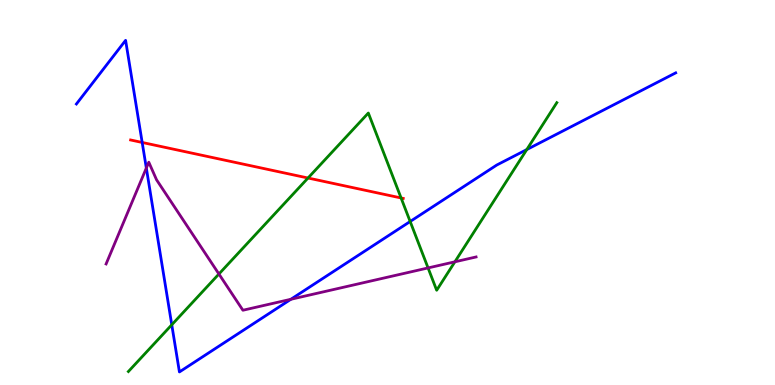[{'lines': ['blue', 'red'], 'intersections': [{'x': 1.83, 'y': 6.3}]}, {'lines': ['green', 'red'], 'intersections': [{'x': 3.97, 'y': 5.38}, {'x': 5.18, 'y': 4.86}]}, {'lines': ['purple', 'red'], 'intersections': []}, {'lines': ['blue', 'green'], 'intersections': [{'x': 2.22, 'y': 1.56}, {'x': 5.29, 'y': 4.25}, {'x': 6.8, 'y': 6.11}]}, {'lines': ['blue', 'purple'], 'intersections': [{'x': 1.89, 'y': 5.64}, {'x': 3.75, 'y': 2.23}]}, {'lines': ['green', 'purple'], 'intersections': [{'x': 2.82, 'y': 2.88}, {'x': 5.52, 'y': 3.04}, {'x': 5.87, 'y': 3.2}]}]